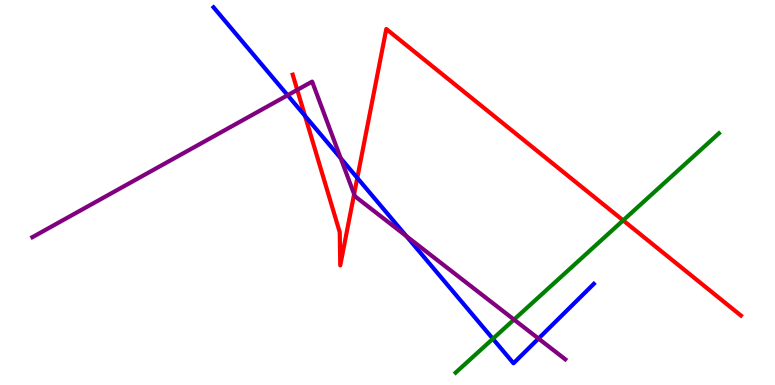[{'lines': ['blue', 'red'], 'intersections': [{'x': 3.94, 'y': 6.99}, {'x': 4.61, 'y': 5.38}]}, {'lines': ['green', 'red'], 'intersections': [{'x': 8.04, 'y': 4.28}]}, {'lines': ['purple', 'red'], 'intersections': [{'x': 3.84, 'y': 7.67}, {'x': 4.57, 'y': 4.96}]}, {'lines': ['blue', 'green'], 'intersections': [{'x': 6.36, 'y': 1.2}]}, {'lines': ['blue', 'purple'], 'intersections': [{'x': 3.71, 'y': 7.53}, {'x': 4.4, 'y': 5.89}, {'x': 5.24, 'y': 3.87}, {'x': 6.95, 'y': 1.21}]}, {'lines': ['green', 'purple'], 'intersections': [{'x': 6.63, 'y': 1.7}]}]